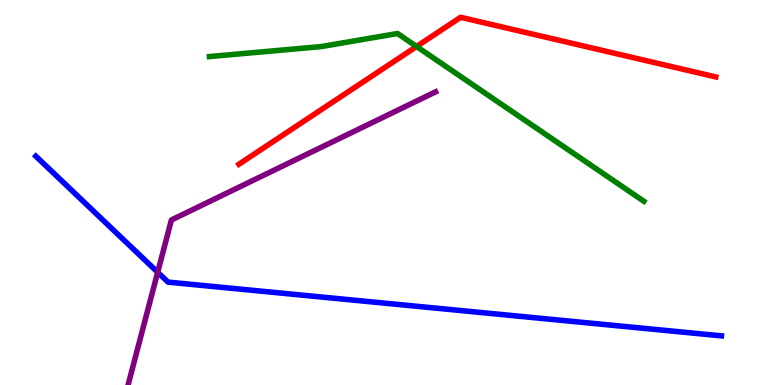[{'lines': ['blue', 'red'], 'intersections': []}, {'lines': ['green', 'red'], 'intersections': [{'x': 5.38, 'y': 8.79}]}, {'lines': ['purple', 'red'], 'intersections': []}, {'lines': ['blue', 'green'], 'intersections': []}, {'lines': ['blue', 'purple'], 'intersections': [{'x': 2.03, 'y': 2.93}]}, {'lines': ['green', 'purple'], 'intersections': []}]